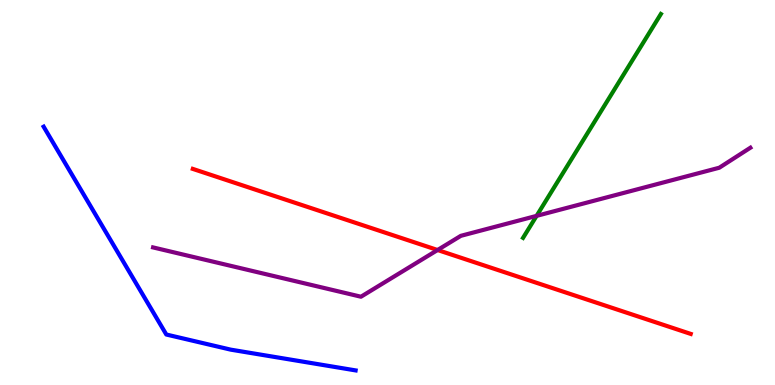[{'lines': ['blue', 'red'], 'intersections': []}, {'lines': ['green', 'red'], 'intersections': []}, {'lines': ['purple', 'red'], 'intersections': [{'x': 5.65, 'y': 3.51}]}, {'lines': ['blue', 'green'], 'intersections': []}, {'lines': ['blue', 'purple'], 'intersections': []}, {'lines': ['green', 'purple'], 'intersections': [{'x': 6.92, 'y': 4.39}]}]